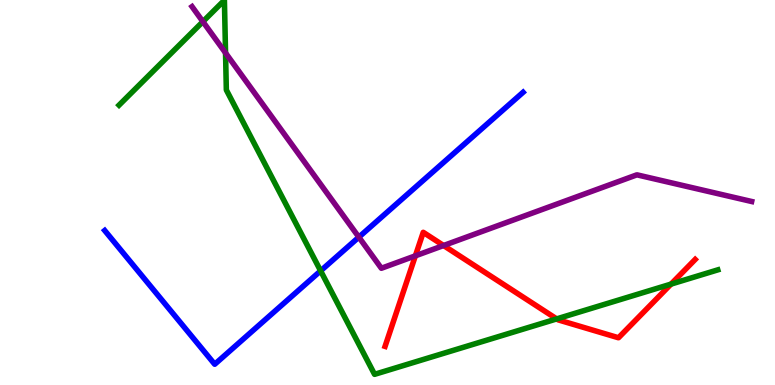[{'lines': ['blue', 'red'], 'intersections': []}, {'lines': ['green', 'red'], 'intersections': [{'x': 7.18, 'y': 1.72}, {'x': 8.66, 'y': 2.62}]}, {'lines': ['purple', 'red'], 'intersections': [{'x': 5.36, 'y': 3.36}, {'x': 5.72, 'y': 3.62}]}, {'lines': ['blue', 'green'], 'intersections': [{'x': 4.14, 'y': 2.96}]}, {'lines': ['blue', 'purple'], 'intersections': [{'x': 4.63, 'y': 3.84}]}, {'lines': ['green', 'purple'], 'intersections': [{'x': 2.62, 'y': 9.44}, {'x': 2.91, 'y': 8.63}]}]